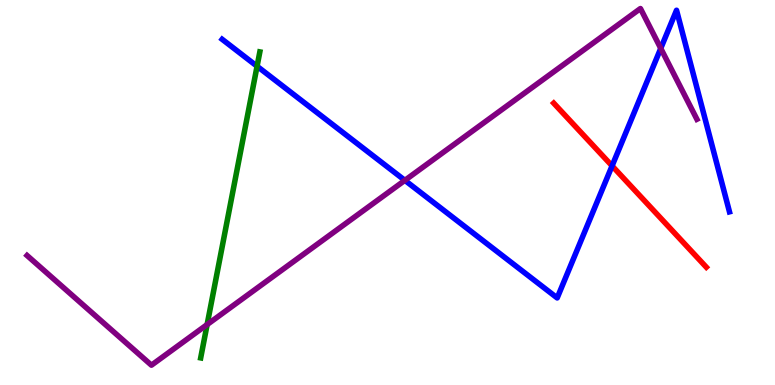[{'lines': ['blue', 'red'], 'intersections': [{'x': 7.9, 'y': 5.69}]}, {'lines': ['green', 'red'], 'intersections': []}, {'lines': ['purple', 'red'], 'intersections': []}, {'lines': ['blue', 'green'], 'intersections': [{'x': 3.32, 'y': 8.28}]}, {'lines': ['blue', 'purple'], 'intersections': [{'x': 5.22, 'y': 5.32}, {'x': 8.53, 'y': 8.74}]}, {'lines': ['green', 'purple'], 'intersections': [{'x': 2.67, 'y': 1.57}]}]